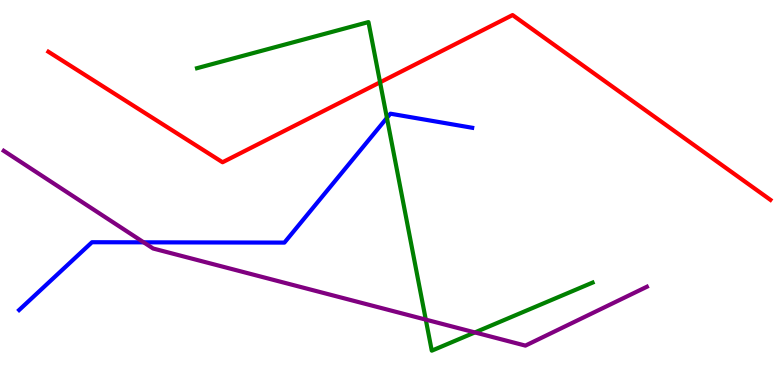[{'lines': ['blue', 'red'], 'intersections': []}, {'lines': ['green', 'red'], 'intersections': [{'x': 4.9, 'y': 7.86}]}, {'lines': ['purple', 'red'], 'intersections': []}, {'lines': ['blue', 'green'], 'intersections': [{'x': 4.99, 'y': 6.94}]}, {'lines': ['blue', 'purple'], 'intersections': [{'x': 1.85, 'y': 3.71}]}, {'lines': ['green', 'purple'], 'intersections': [{'x': 5.49, 'y': 1.7}, {'x': 6.13, 'y': 1.37}]}]